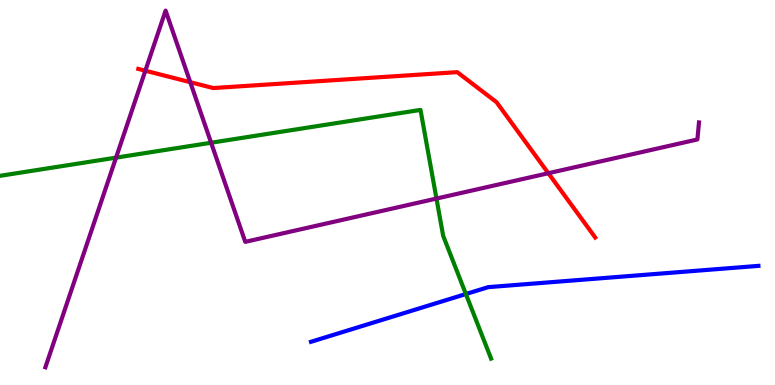[{'lines': ['blue', 'red'], 'intersections': []}, {'lines': ['green', 'red'], 'intersections': []}, {'lines': ['purple', 'red'], 'intersections': [{'x': 1.88, 'y': 8.16}, {'x': 2.45, 'y': 7.87}, {'x': 7.08, 'y': 5.5}]}, {'lines': ['blue', 'green'], 'intersections': [{'x': 6.01, 'y': 2.36}]}, {'lines': ['blue', 'purple'], 'intersections': []}, {'lines': ['green', 'purple'], 'intersections': [{'x': 1.5, 'y': 5.91}, {'x': 2.72, 'y': 6.29}, {'x': 5.63, 'y': 4.84}]}]